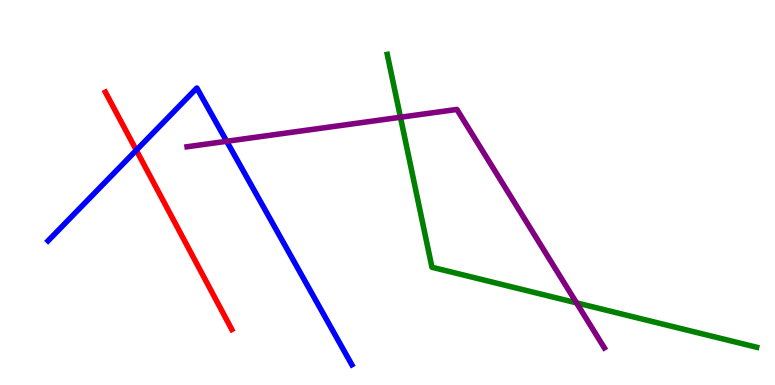[{'lines': ['blue', 'red'], 'intersections': [{'x': 1.76, 'y': 6.1}]}, {'lines': ['green', 'red'], 'intersections': []}, {'lines': ['purple', 'red'], 'intersections': []}, {'lines': ['blue', 'green'], 'intersections': []}, {'lines': ['blue', 'purple'], 'intersections': [{'x': 2.92, 'y': 6.33}]}, {'lines': ['green', 'purple'], 'intersections': [{'x': 5.17, 'y': 6.95}, {'x': 7.44, 'y': 2.13}]}]